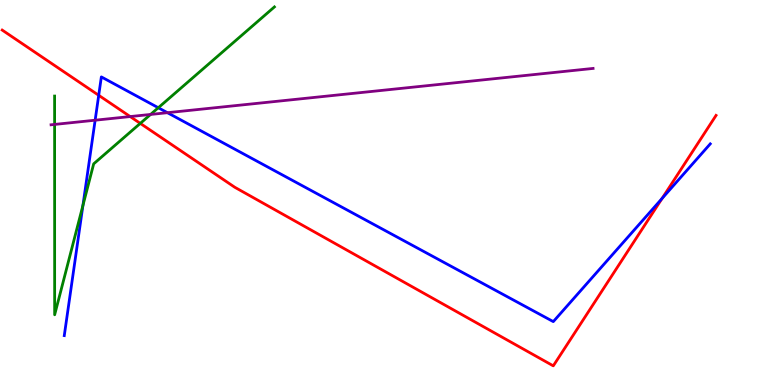[{'lines': ['blue', 'red'], 'intersections': [{'x': 1.27, 'y': 7.52}, {'x': 8.54, 'y': 4.85}]}, {'lines': ['green', 'red'], 'intersections': [{'x': 1.81, 'y': 6.8}]}, {'lines': ['purple', 'red'], 'intersections': [{'x': 1.68, 'y': 6.97}]}, {'lines': ['blue', 'green'], 'intersections': [{'x': 1.07, 'y': 4.66}, {'x': 2.04, 'y': 7.2}]}, {'lines': ['blue', 'purple'], 'intersections': [{'x': 1.23, 'y': 6.88}, {'x': 2.16, 'y': 7.07}]}, {'lines': ['green', 'purple'], 'intersections': [{'x': 0.705, 'y': 6.77}, {'x': 1.94, 'y': 7.03}]}]